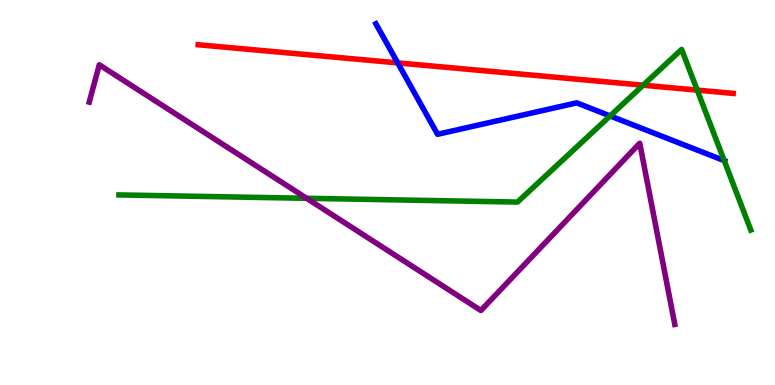[{'lines': ['blue', 'red'], 'intersections': [{'x': 5.13, 'y': 8.37}]}, {'lines': ['green', 'red'], 'intersections': [{'x': 8.3, 'y': 7.79}, {'x': 9.0, 'y': 7.66}]}, {'lines': ['purple', 'red'], 'intersections': []}, {'lines': ['blue', 'green'], 'intersections': [{'x': 7.87, 'y': 6.99}, {'x': 9.34, 'y': 5.83}]}, {'lines': ['blue', 'purple'], 'intersections': []}, {'lines': ['green', 'purple'], 'intersections': [{'x': 3.96, 'y': 4.85}]}]